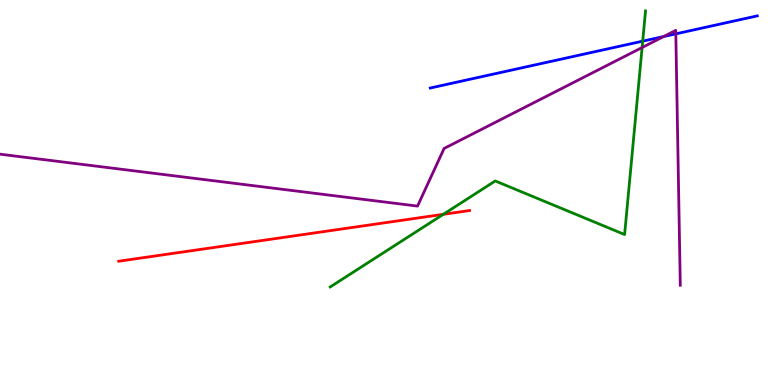[{'lines': ['blue', 'red'], 'intersections': []}, {'lines': ['green', 'red'], 'intersections': [{'x': 5.72, 'y': 4.43}]}, {'lines': ['purple', 'red'], 'intersections': []}, {'lines': ['blue', 'green'], 'intersections': [{'x': 8.29, 'y': 8.93}]}, {'lines': ['blue', 'purple'], 'intersections': [{'x': 8.56, 'y': 9.05}, {'x': 8.72, 'y': 9.12}]}, {'lines': ['green', 'purple'], 'intersections': [{'x': 8.29, 'y': 8.77}]}]